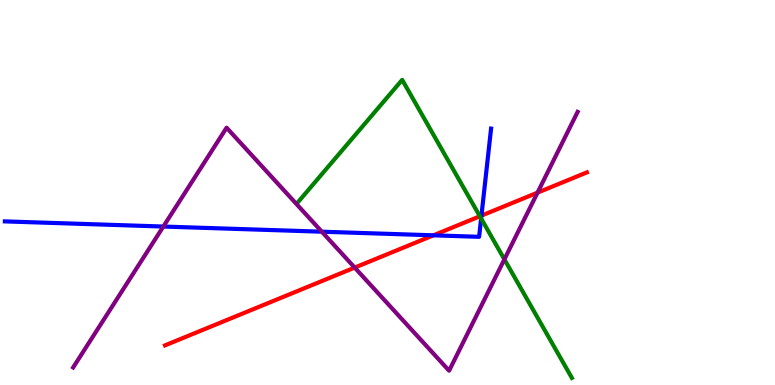[{'lines': ['blue', 'red'], 'intersections': [{'x': 5.59, 'y': 3.89}, {'x': 6.21, 'y': 4.4}]}, {'lines': ['green', 'red'], 'intersections': [{'x': 6.19, 'y': 4.38}]}, {'lines': ['purple', 'red'], 'intersections': [{'x': 4.58, 'y': 3.05}, {'x': 6.94, 'y': 5.0}]}, {'lines': ['blue', 'green'], 'intersections': [{'x': 6.21, 'y': 4.32}]}, {'lines': ['blue', 'purple'], 'intersections': [{'x': 2.11, 'y': 4.12}, {'x': 4.15, 'y': 3.98}]}, {'lines': ['green', 'purple'], 'intersections': [{'x': 6.51, 'y': 3.26}]}]